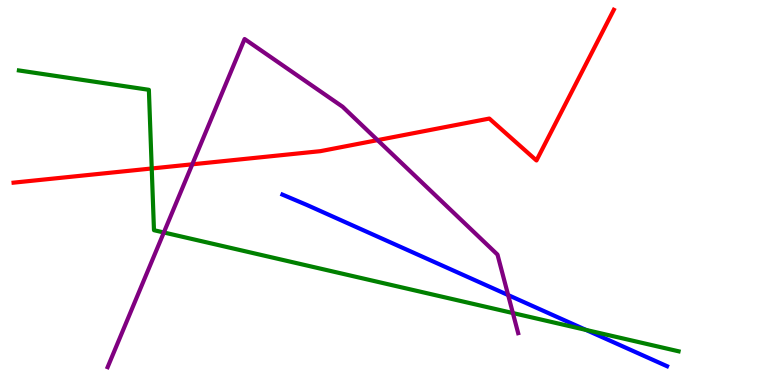[{'lines': ['blue', 'red'], 'intersections': []}, {'lines': ['green', 'red'], 'intersections': [{'x': 1.96, 'y': 5.62}]}, {'lines': ['purple', 'red'], 'intersections': [{'x': 2.48, 'y': 5.73}, {'x': 4.87, 'y': 6.36}]}, {'lines': ['blue', 'green'], 'intersections': [{'x': 7.56, 'y': 1.43}]}, {'lines': ['blue', 'purple'], 'intersections': [{'x': 6.56, 'y': 2.34}]}, {'lines': ['green', 'purple'], 'intersections': [{'x': 2.11, 'y': 3.96}, {'x': 6.62, 'y': 1.87}]}]